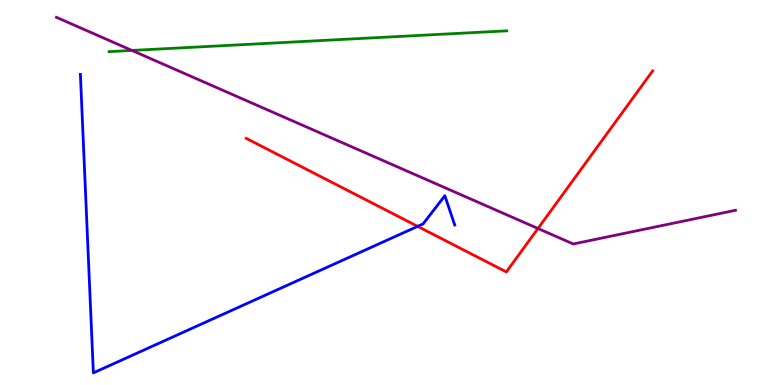[{'lines': ['blue', 'red'], 'intersections': [{'x': 5.39, 'y': 4.12}]}, {'lines': ['green', 'red'], 'intersections': []}, {'lines': ['purple', 'red'], 'intersections': [{'x': 6.94, 'y': 4.07}]}, {'lines': ['blue', 'green'], 'intersections': []}, {'lines': ['blue', 'purple'], 'intersections': []}, {'lines': ['green', 'purple'], 'intersections': [{'x': 1.7, 'y': 8.69}]}]